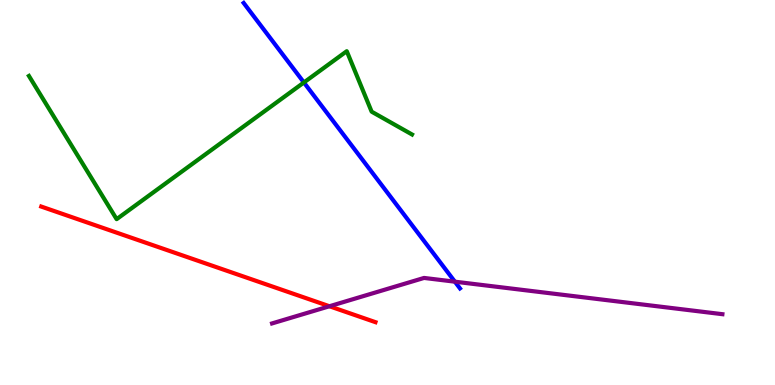[{'lines': ['blue', 'red'], 'intersections': []}, {'lines': ['green', 'red'], 'intersections': []}, {'lines': ['purple', 'red'], 'intersections': [{'x': 4.25, 'y': 2.05}]}, {'lines': ['blue', 'green'], 'intersections': [{'x': 3.92, 'y': 7.86}]}, {'lines': ['blue', 'purple'], 'intersections': [{'x': 5.87, 'y': 2.68}]}, {'lines': ['green', 'purple'], 'intersections': []}]